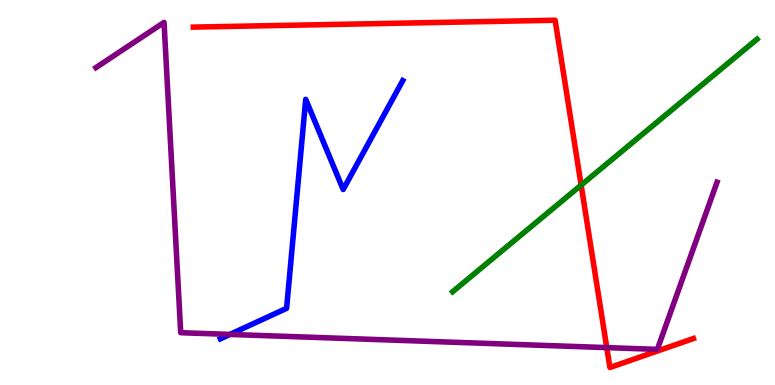[{'lines': ['blue', 'red'], 'intersections': []}, {'lines': ['green', 'red'], 'intersections': [{'x': 7.5, 'y': 5.19}]}, {'lines': ['purple', 'red'], 'intersections': [{'x': 7.83, 'y': 0.971}]}, {'lines': ['blue', 'green'], 'intersections': []}, {'lines': ['blue', 'purple'], 'intersections': [{'x': 2.97, 'y': 1.31}]}, {'lines': ['green', 'purple'], 'intersections': []}]